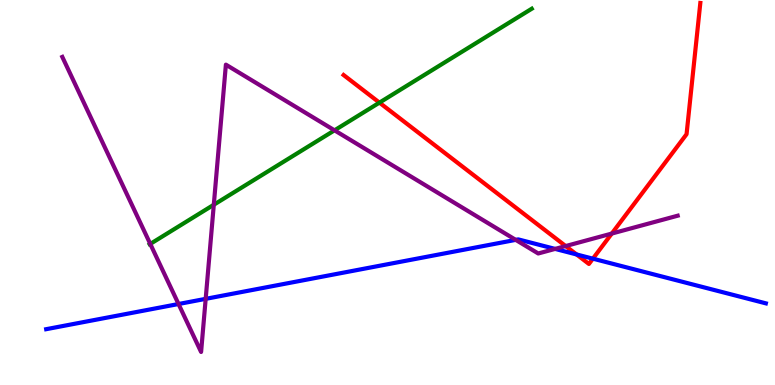[{'lines': ['blue', 'red'], 'intersections': [{'x': 7.44, 'y': 3.39}, {'x': 7.65, 'y': 3.28}]}, {'lines': ['green', 'red'], 'intersections': [{'x': 4.9, 'y': 7.33}]}, {'lines': ['purple', 'red'], 'intersections': [{'x': 7.3, 'y': 3.61}, {'x': 7.89, 'y': 3.93}]}, {'lines': ['blue', 'green'], 'intersections': []}, {'lines': ['blue', 'purple'], 'intersections': [{'x': 2.3, 'y': 2.1}, {'x': 2.65, 'y': 2.24}, {'x': 6.65, 'y': 3.77}, {'x': 7.16, 'y': 3.53}]}, {'lines': ['green', 'purple'], 'intersections': [{'x': 1.94, 'y': 3.66}, {'x': 2.76, 'y': 4.68}, {'x': 4.32, 'y': 6.61}]}]